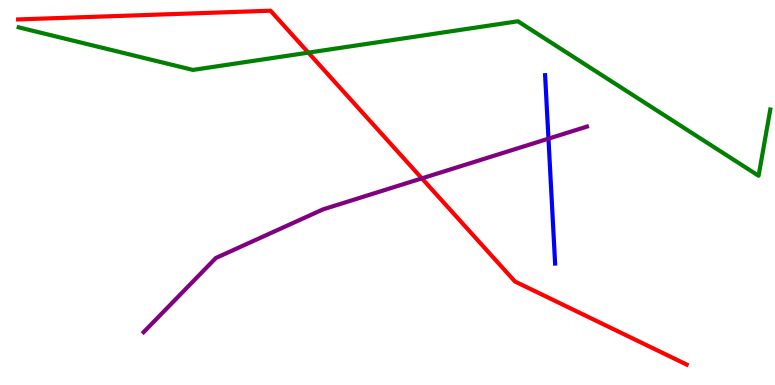[{'lines': ['blue', 'red'], 'intersections': []}, {'lines': ['green', 'red'], 'intersections': [{'x': 3.98, 'y': 8.63}]}, {'lines': ['purple', 'red'], 'intersections': [{'x': 5.44, 'y': 5.37}]}, {'lines': ['blue', 'green'], 'intersections': []}, {'lines': ['blue', 'purple'], 'intersections': [{'x': 7.08, 'y': 6.4}]}, {'lines': ['green', 'purple'], 'intersections': []}]